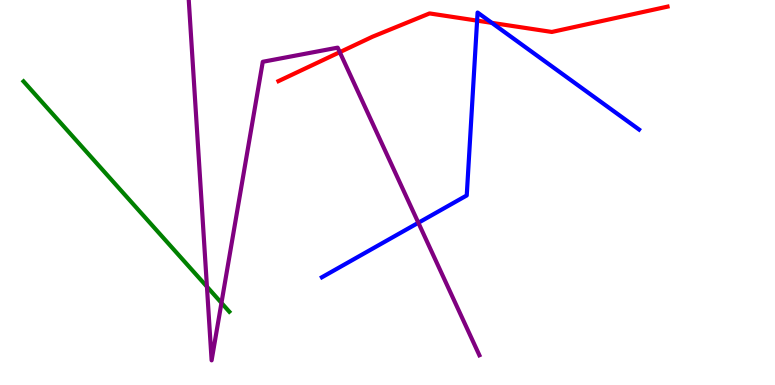[{'lines': ['blue', 'red'], 'intersections': [{'x': 6.16, 'y': 9.46}, {'x': 6.35, 'y': 9.41}]}, {'lines': ['green', 'red'], 'intersections': []}, {'lines': ['purple', 'red'], 'intersections': [{'x': 4.38, 'y': 8.64}]}, {'lines': ['blue', 'green'], 'intersections': []}, {'lines': ['blue', 'purple'], 'intersections': [{'x': 5.4, 'y': 4.21}]}, {'lines': ['green', 'purple'], 'intersections': [{'x': 2.67, 'y': 2.55}, {'x': 2.86, 'y': 2.13}]}]